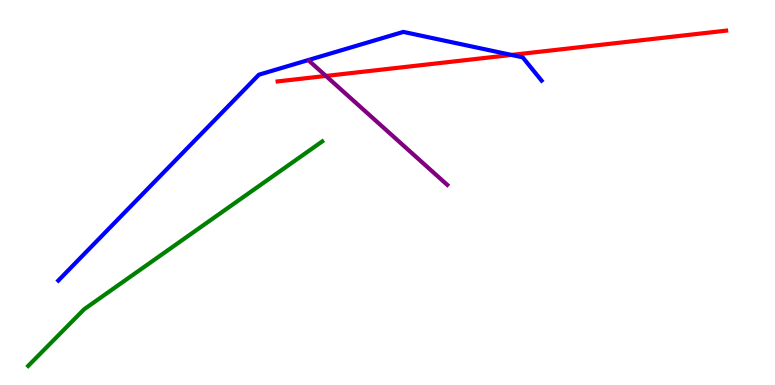[{'lines': ['blue', 'red'], 'intersections': [{'x': 6.6, 'y': 8.57}]}, {'lines': ['green', 'red'], 'intersections': []}, {'lines': ['purple', 'red'], 'intersections': [{'x': 4.21, 'y': 8.03}]}, {'lines': ['blue', 'green'], 'intersections': []}, {'lines': ['blue', 'purple'], 'intersections': []}, {'lines': ['green', 'purple'], 'intersections': []}]